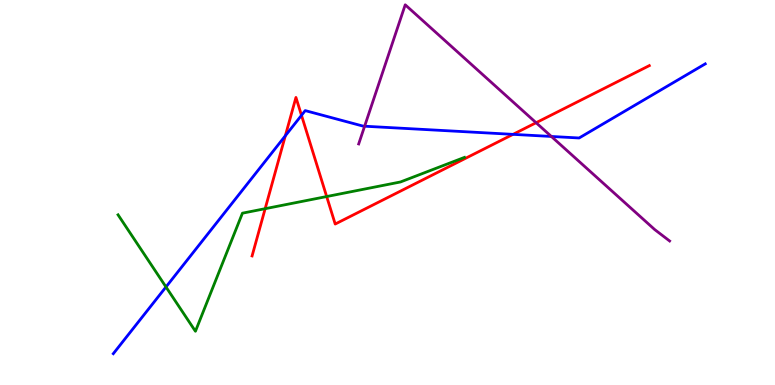[{'lines': ['blue', 'red'], 'intersections': [{'x': 3.68, 'y': 6.47}, {'x': 3.89, 'y': 7.0}, {'x': 6.62, 'y': 6.51}]}, {'lines': ['green', 'red'], 'intersections': [{'x': 3.42, 'y': 4.58}, {'x': 4.22, 'y': 4.9}]}, {'lines': ['purple', 'red'], 'intersections': [{'x': 6.92, 'y': 6.81}]}, {'lines': ['blue', 'green'], 'intersections': [{'x': 2.14, 'y': 2.55}]}, {'lines': ['blue', 'purple'], 'intersections': [{'x': 4.7, 'y': 6.72}, {'x': 7.11, 'y': 6.46}]}, {'lines': ['green', 'purple'], 'intersections': []}]